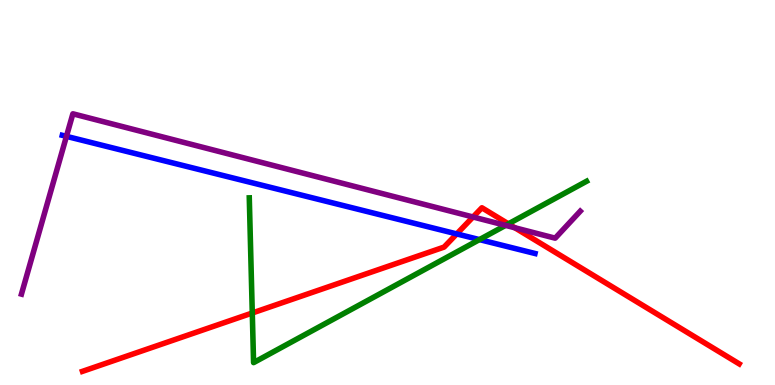[{'lines': ['blue', 'red'], 'intersections': [{'x': 5.89, 'y': 3.92}]}, {'lines': ['green', 'red'], 'intersections': [{'x': 3.26, 'y': 1.87}, {'x': 6.56, 'y': 4.19}]}, {'lines': ['purple', 'red'], 'intersections': [{'x': 6.1, 'y': 4.36}, {'x': 6.64, 'y': 4.08}]}, {'lines': ['blue', 'green'], 'intersections': [{'x': 6.19, 'y': 3.78}]}, {'lines': ['blue', 'purple'], 'intersections': [{'x': 0.857, 'y': 6.46}]}, {'lines': ['green', 'purple'], 'intersections': [{'x': 6.52, 'y': 4.15}]}]